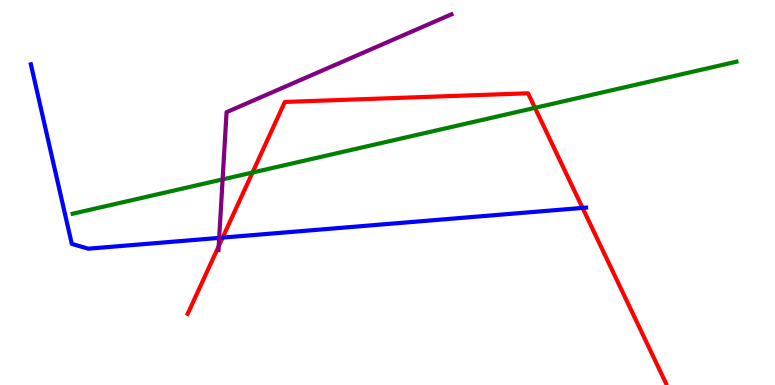[{'lines': ['blue', 'red'], 'intersections': [{'x': 2.87, 'y': 3.83}, {'x': 7.52, 'y': 4.6}]}, {'lines': ['green', 'red'], 'intersections': [{'x': 3.26, 'y': 5.52}, {'x': 6.9, 'y': 7.2}]}, {'lines': ['purple', 'red'], 'intersections': [{'x': 2.82, 'y': 3.6}]}, {'lines': ['blue', 'green'], 'intersections': []}, {'lines': ['blue', 'purple'], 'intersections': [{'x': 2.83, 'y': 3.82}]}, {'lines': ['green', 'purple'], 'intersections': [{'x': 2.87, 'y': 5.34}]}]